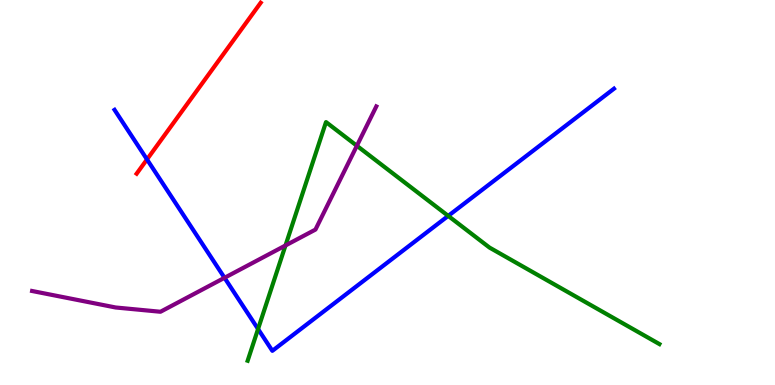[{'lines': ['blue', 'red'], 'intersections': [{'x': 1.9, 'y': 5.86}]}, {'lines': ['green', 'red'], 'intersections': []}, {'lines': ['purple', 'red'], 'intersections': []}, {'lines': ['blue', 'green'], 'intersections': [{'x': 3.33, 'y': 1.45}, {'x': 5.78, 'y': 4.39}]}, {'lines': ['blue', 'purple'], 'intersections': [{'x': 2.9, 'y': 2.78}]}, {'lines': ['green', 'purple'], 'intersections': [{'x': 3.68, 'y': 3.62}, {'x': 4.6, 'y': 6.21}]}]